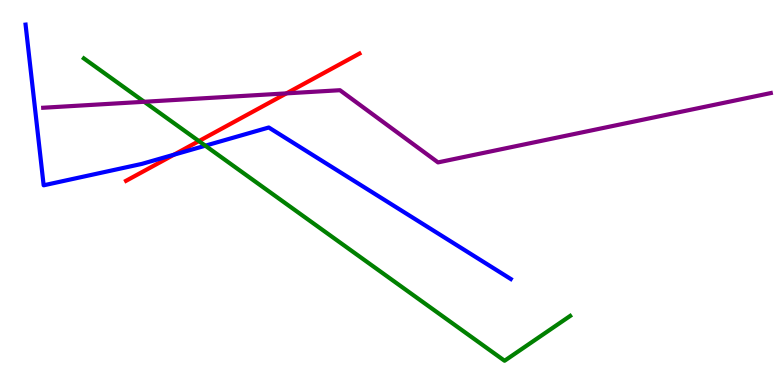[{'lines': ['blue', 'red'], 'intersections': [{'x': 2.24, 'y': 5.98}]}, {'lines': ['green', 'red'], 'intersections': [{'x': 2.57, 'y': 6.34}]}, {'lines': ['purple', 'red'], 'intersections': [{'x': 3.7, 'y': 7.57}]}, {'lines': ['blue', 'green'], 'intersections': [{'x': 2.65, 'y': 6.22}]}, {'lines': ['blue', 'purple'], 'intersections': []}, {'lines': ['green', 'purple'], 'intersections': [{'x': 1.86, 'y': 7.36}]}]